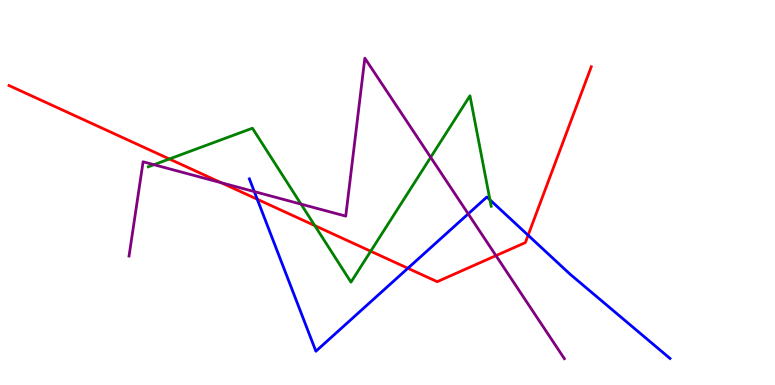[{'lines': ['blue', 'red'], 'intersections': [{'x': 3.32, 'y': 4.82}, {'x': 5.26, 'y': 3.03}, {'x': 6.81, 'y': 3.89}]}, {'lines': ['green', 'red'], 'intersections': [{'x': 2.19, 'y': 5.87}, {'x': 4.06, 'y': 4.14}, {'x': 4.78, 'y': 3.47}]}, {'lines': ['purple', 'red'], 'intersections': [{'x': 2.85, 'y': 5.25}, {'x': 6.4, 'y': 3.36}]}, {'lines': ['blue', 'green'], 'intersections': [{'x': 6.32, 'y': 4.81}]}, {'lines': ['blue', 'purple'], 'intersections': [{'x': 3.28, 'y': 5.02}, {'x': 6.04, 'y': 4.45}]}, {'lines': ['green', 'purple'], 'intersections': [{'x': 1.99, 'y': 5.72}, {'x': 3.88, 'y': 4.7}, {'x': 5.56, 'y': 5.91}]}]